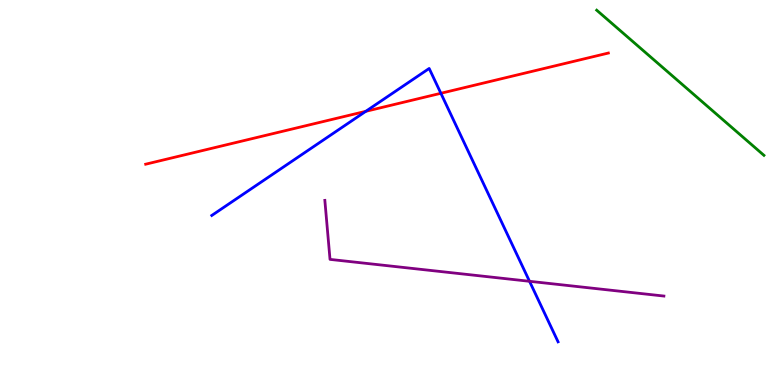[{'lines': ['blue', 'red'], 'intersections': [{'x': 4.72, 'y': 7.11}, {'x': 5.69, 'y': 7.58}]}, {'lines': ['green', 'red'], 'intersections': []}, {'lines': ['purple', 'red'], 'intersections': []}, {'lines': ['blue', 'green'], 'intersections': []}, {'lines': ['blue', 'purple'], 'intersections': [{'x': 6.83, 'y': 2.69}]}, {'lines': ['green', 'purple'], 'intersections': []}]